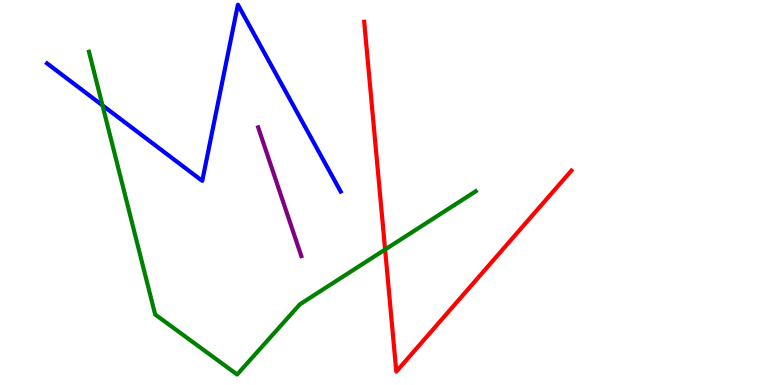[{'lines': ['blue', 'red'], 'intersections': []}, {'lines': ['green', 'red'], 'intersections': [{'x': 4.97, 'y': 3.52}]}, {'lines': ['purple', 'red'], 'intersections': []}, {'lines': ['blue', 'green'], 'intersections': [{'x': 1.32, 'y': 7.26}]}, {'lines': ['blue', 'purple'], 'intersections': []}, {'lines': ['green', 'purple'], 'intersections': []}]